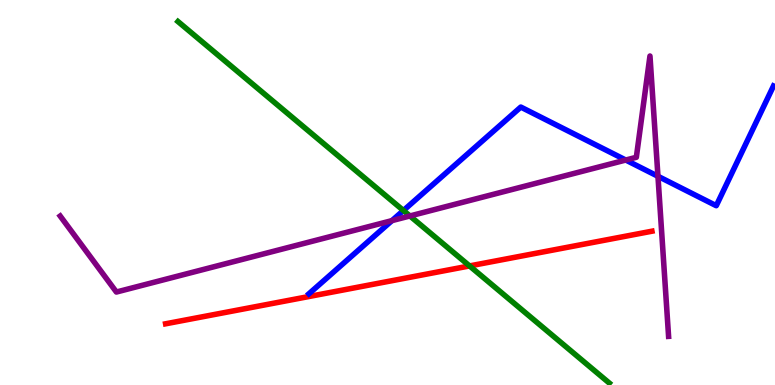[{'lines': ['blue', 'red'], 'intersections': []}, {'lines': ['green', 'red'], 'intersections': [{'x': 6.06, 'y': 3.09}]}, {'lines': ['purple', 'red'], 'intersections': []}, {'lines': ['blue', 'green'], 'intersections': [{'x': 5.21, 'y': 4.53}]}, {'lines': ['blue', 'purple'], 'intersections': [{'x': 5.06, 'y': 4.27}, {'x': 8.07, 'y': 5.84}, {'x': 8.49, 'y': 5.42}]}, {'lines': ['green', 'purple'], 'intersections': [{'x': 5.29, 'y': 4.39}]}]